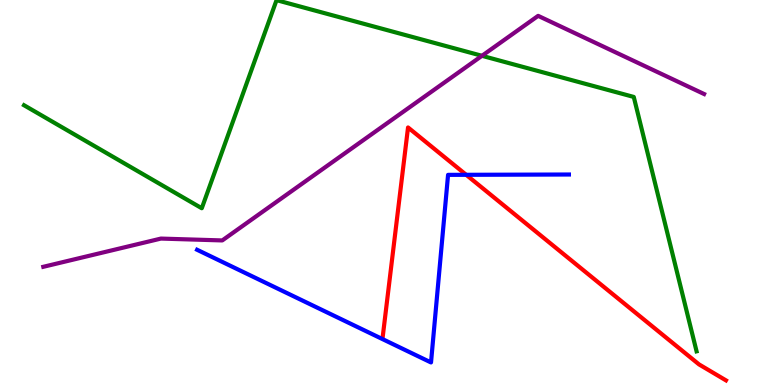[{'lines': ['blue', 'red'], 'intersections': [{'x': 6.02, 'y': 5.46}]}, {'lines': ['green', 'red'], 'intersections': []}, {'lines': ['purple', 'red'], 'intersections': []}, {'lines': ['blue', 'green'], 'intersections': []}, {'lines': ['blue', 'purple'], 'intersections': []}, {'lines': ['green', 'purple'], 'intersections': [{'x': 6.22, 'y': 8.55}]}]